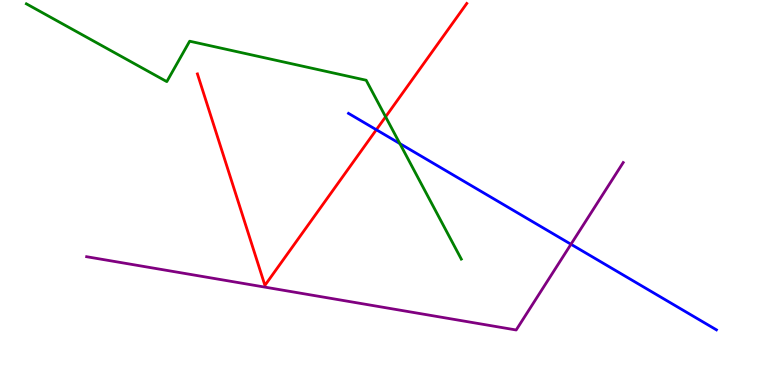[{'lines': ['blue', 'red'], 'intersections': [{'x': 4.86, 'y': 6.63}]}, {'lines': ['green', 'red'], 'intersections': [{'x': 4.98, 'y': 6.97}]}, {'lines': ['purple', 'red'], 'intersections': []}, {'lines': ['blue', 'green'], 'intersections': [{'x': 5.16, 'y': 6.27}]}, {'lines': ['blue', 'purple'], 'intersections': [{'x': 7.37, 'y': 3.66}]}, {'lines': ['green', 'purple'], 'intersections': []}]